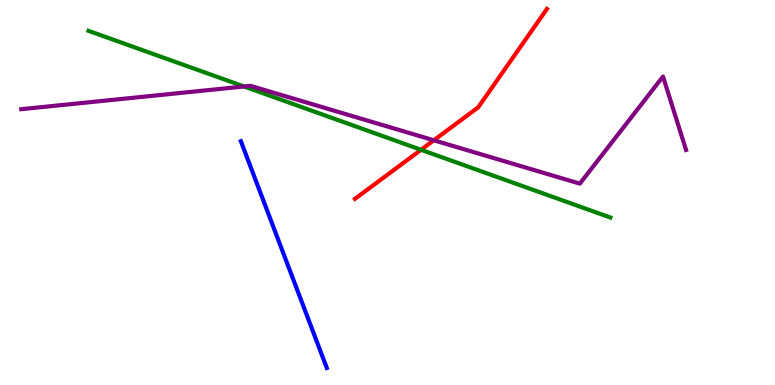[{'lines': ['blue', 'red'], 'intersections': []}, {'lines': ['green', 'red'], 'intersections': [{'x': 5.43, 'y': 6.11}]}, {'lines': ['purple', 'red'], 'intersections': [{'x': 5.6, 'y': 6.36}]}, {'lines': ['blue', 'green'], 'intersections': []}, {'lines': ['blue', 'purple'], 'intersections': []}, {'lines': ['green', 'purple'], 'intersections': [{'x': 3.15, 'y': 7.75}]}]